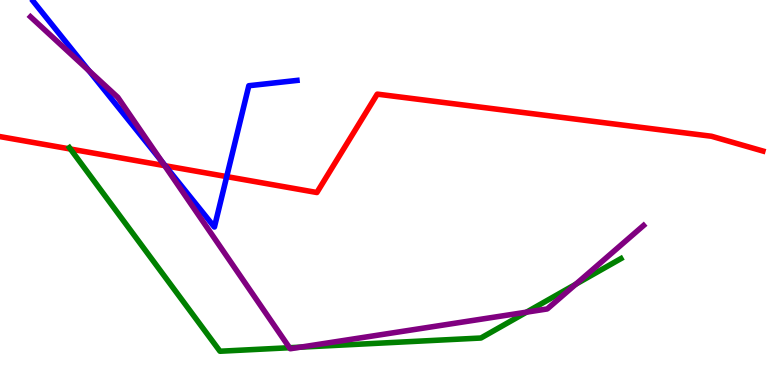[{'lines': ['blue', 'red'], 'intersections': [{'x': 2.13, 'y': 5.69}, {'x': 2.93, 'y': 5.41}]}, {'lines': ['green', 'red'], 'intersections': [{'x': 0.909, 'y': 6.13}]}, {'lines': ['purple', 'red'], 'intersections': [{'x': 2.12, 'y': 5.7}]}, {'lines': ['blue', 'green'], 'intersections': []}, {'lines': ['blue', 'purple'], 'intersections': [{'x': 1.15, 'y': 8.16}, {'x': 2.09, 'y': 5.8}]}, {'lines': ['green', 'purple'], 'intersections': [{'x': 3.74, 'y': 0.968}, {'x': 3.88, 'y': 0.983}, {'x': 6.79, 'y': 1.89}, {'x': 7.43, 'y': 2.62}]}]